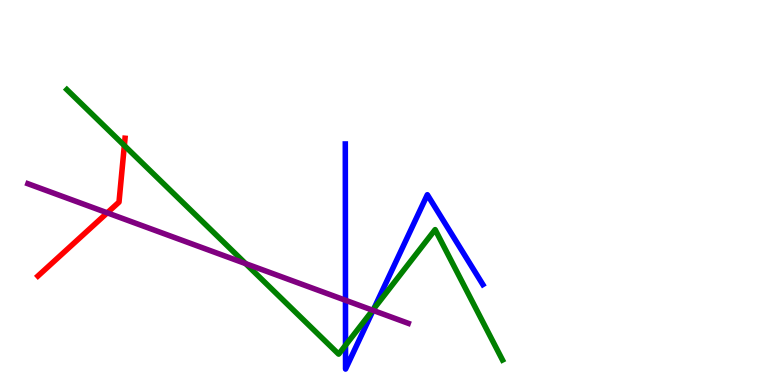[{'lines': ['blue', 'red'], 'intersections': []}, {'lines': ['green', 'red'], 'intersections': [{'x': 1.6, 'y': 6.22}]}, {'lines': ['purple', 'red'], 'intersections': [{'x': 1.38, 'y': 4.47}]}, {'lines': ['blue', 'green'], 'intersections': [{'x': 4.46, 'y': 1.03}, {'x': 4.82, 'y': 1.98}]}, {'lines': ['blue', 'purple'], 'intersections': [{'x': 4.46, 'y': 2.2}, {'x': 4.81, 'y': 1.94}]}, {'lines': ['green', 'purple'], 'intersections': [{'x': 3.17, 'y': 3.15}, {'x': 4.81, 'y': 1.94}]}]